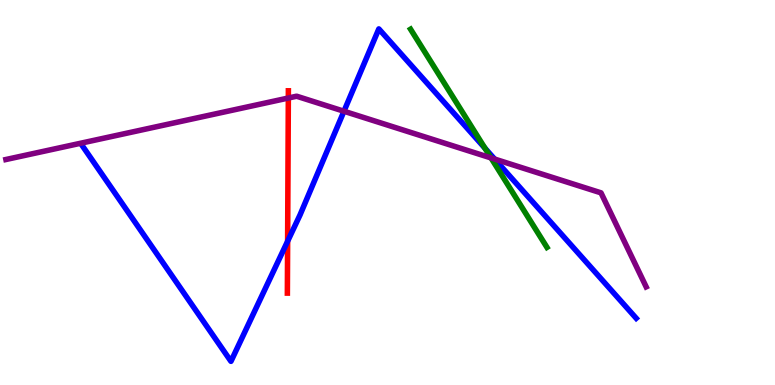[{'lines': ['blue', 'red'], 'intersections': [{'x': 3.71, 'y': 3.73}]}, {'lines': ['green', 'red'], 'intersections': []}, {'lines': ['purple', 'red'], 'intersections': [{'x': 3.72, 'y': 7.45}]}, {'lines': ['blue', 'green'], 'intersections': [{'x': 6.26, 'y': 6.15}]}, {'lines': ['blue', 'purple'], 'intersections': [{'x': 4.44, 'y': 7.11}, {'x': 6.38, 'y': 5.87}]}, {'lines': ['green', 'purple'], 'intersections': [{'x': 6.34, 'y': 5.9}]}]